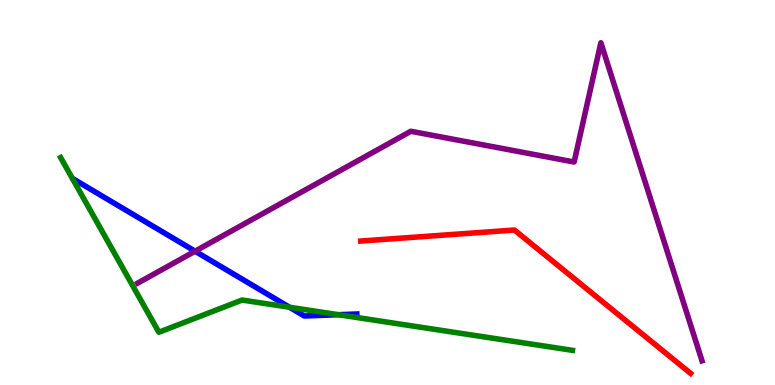[{'lines': ['blue', 'red'], 'intersections': []}, {'lines': ['green', 'red'], 'intersections': []}, {'lines': ['purple', 'red'], 'intersections': []}, {'lines': ['blue', 'green'], 'intersections': [{'x': 3.74, 'y': 2.02}, {'x': 4.37, 'y': 1.83}]}, {'lines': ['blue', 'purple'], 'intersections': [{'x': 2.52, 'y': 3.47}]}, {'lines': ['green', 'purple'], 'intersections': []}]